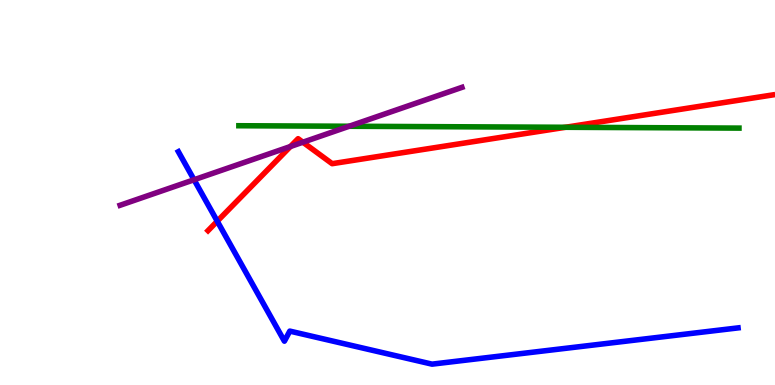[{'lines': ['blue', 'red'], 'intersections': [{'x': 2.8, 'y': 4.25}]}, {'lines': ['green', 'red'], 'intersections': [{'x': 7.3, 'y': 6.69}]}, {'lines': ['purple', 'red'], 'intersections': [{'x': 3.75, 'y': 6.19}, {'x': 3.91, 'y': 6.31}]}, {'lines': ['blue', 'green'], 'intersections': []}, {'lines': ['blue', 'purple'], 'intersections': [{'x': 2.5, 'y': 5.33}]}, {'lines': ['green', 'purple'], 'intersections': [{'x': 4.51, 'y': 6.72}]}]